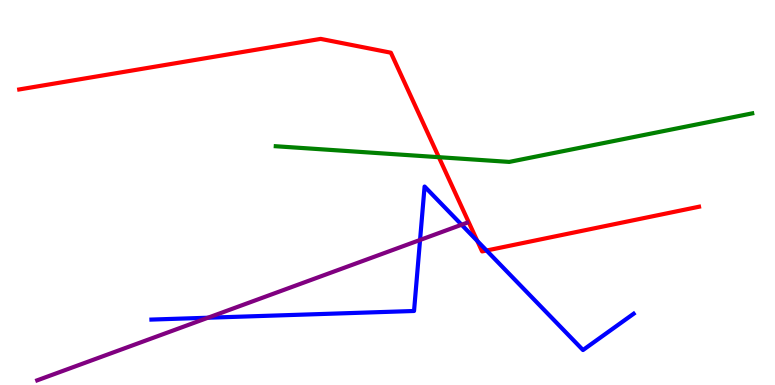[{'lines': ['blue', 'red'], 'intersections': [{'x': 6.16, 'y': 3.74}, {'x': 6.28, 'y': 3.49}]}, {'lines': ['green', 'red'], 'intersections': [{'x': 5.66, 'y': 5.92}]}, {'lines': ['purple', 'red'], 'intersections': []}, {'lines': ['blue', 'green'], 'intersections': []}, {'lines': ['blue', 'purple'], 'intersections': [{'x': 2.68, 'y': 1.75}, {'x': 5.42, 'y': 3.77}, {'x': 5.96, 'y': 4.16}]}, {'lines': ['green', 'purple'], 'intersections': []}]